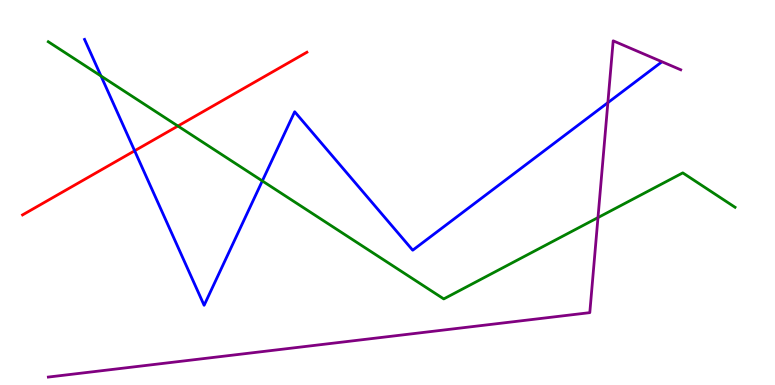[{'lines': ['blue', 'red'], 'intersections': [{'x': 1.74, 'y': 6.08}]}, {'lines': ['green', 'red'], 'intersections': [{'x': 2.3, 'y': 6.73}]}, {'lines': ['purple', 'red'], 'intersections': []}, {'lines': ['blue', 'green'], 'intersections': [{'x': 1.3, 'y': 8.03}, {'x': 3.38, 'y': 5.3}]}, {'lines': ['blue', 'purple'], 'intersections': [{'x': 7.84, 'y': 7.33}]}, {'lines': ['green', 'purple'], 'intersections': [{'x': 7.72, 'y': 4.35}]}]